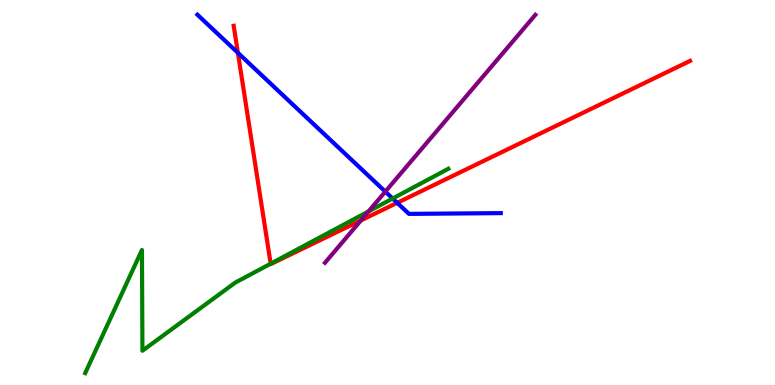[{'lines': ['blue', 'red'], 'intersections': [{'x': 3.07, 'y': 8.63}, {'x': 5.13, 'y': 4.73}]}, {'lines': ['green', 'red'], 'intersections': [{'x': 3.49, 'y': 3.15}]}, {'lines': ['purple', 'red'], 'intersections': [{'x': 4.66, 'y': 4.28}]}, {'lines': ['blue', 'green'], 'intersections': [{'x': 5.07, 'y': 4.84}]}, {'lines': ['blue', 'purple'], 'intersections': [{'x': 4.97, 'y': 5.02}]}, {'lines': ['green', 'purple'], 'intersections': [{'x': 4.76, 'y': 4.51}]}]